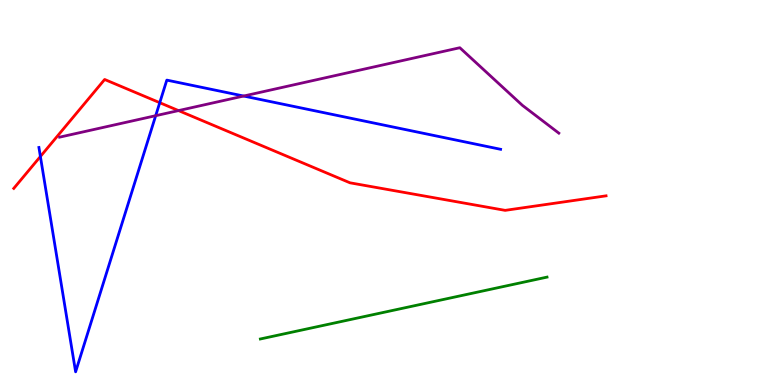[{'lines': ['blue', 'red'], 'intersections': [{'x': 0.521, 'y': 5.94}, {'x': 2.06, 'y': 7.33}]}, {'lines': ['green', 'red'], 'intersections': []}, {'lines': ['purple', 'red'], 'intersections': [{'x': 2.3, 'y': 7.13}]}, {'lines': ['blue', 'green'], 'intersections': []}, {'lines': ['blue', 'purple'], 'intersections': [{'x': 2.01, 'y': 7.0}, {'x': 3.14, 'y': 7.51}]}, {'lines': ['green', 'purple'], 'intersections': []}]